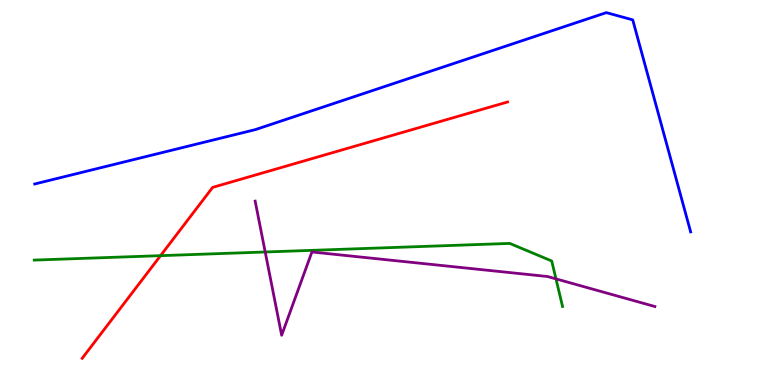[{'lines': ['blue', 'red'], 'intersections': []}, {'lines': ['green', 'red'], 'intersections': [{'x': 2.07, 'y': 3.36}]}, {'lines': ['purple', 'red'], 'intersections': []}, {'lines': ['blue', 'green'], 'intersections': []}, {'lines': ['blue', 'purple'], 'intersections': []}, {'lines': ['green', 'purple'], 'intersections': [{'x': 3.42, 'y': 3.45}, {'x': 7.17, 'y': 2.76}]}]